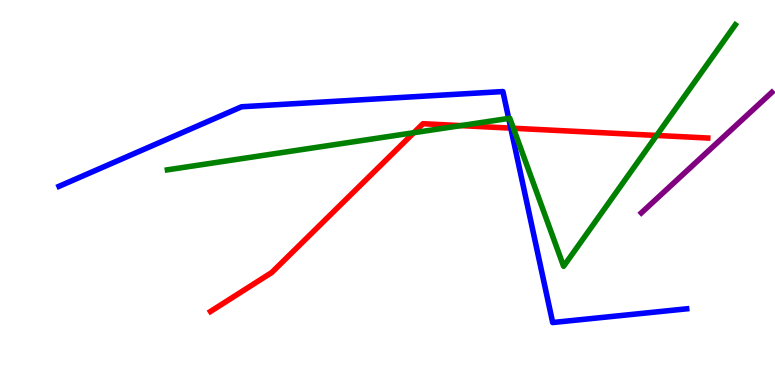[{'lines': ['blue', 'red'], 'intersections': [{'x': 6.59, 'y': 6.67}]}, {'lines': ['green', 'red'], 'intersections': [{'x': 5.34, 'y': 6.55}, {'x': 5.95, 'y': 6.74}, {'x': 6.62, 'y': 6.67}, {'x': 8.47, 'y': 6.48}]}, {'lines': ['purple', 'red'], 'intersections': []}, {'lines': ['blue', 'green'], 'intersections': [{'x': 6.56, 'y': 6.92}]}, {'lines': ['blue', 'purple'], 'intersections': []}, {'lines': ['green', 'purple'], 'intersections': []}]